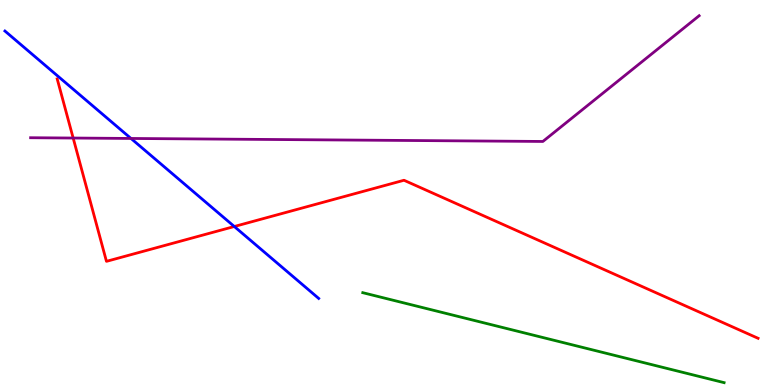[{'lines': ['blue', 'red'], 'intersections': [{'x': 3.02, 'y': 4.12}]}, {'lines': ['green', 'red'], 'intersections': []}, {'lines': ['purple', 'red'], 'intersections': [{'x': 0.944, 'y': 6.41}]}, {'lines': ['blue', 'green'], 'intersections': []}, {'lines': ['blue', 'purple'], 'intersections': [{'x': 1.69, 'y': 6.4}]}, {'lines': ['green', 'purple'], 'intersections': []}]